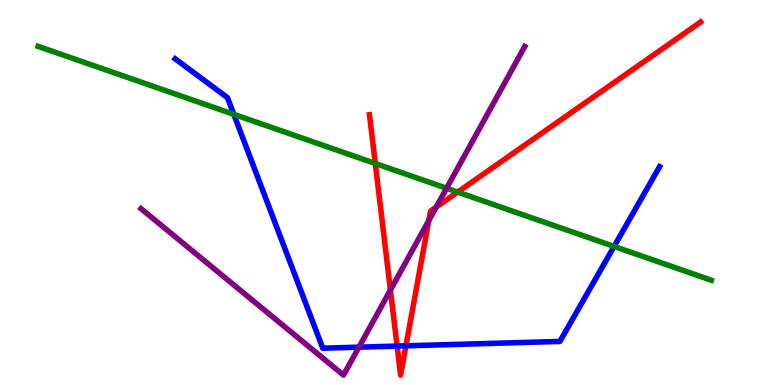[{'lines': ['blue', 'red'], 'intersections': [{'x': 5.12, 'y': 1.01}, {'x': 5.24, 'y': 1.02}]}, {'lines': ['green', 'red'], 'intersections': [{'x': 4.84, 'y': 5.75}, {'x': 5.91, 'y': 5.01}]}, {'lines': ['purple', 'red'], 'intersections': [{'x': 5.04, 'y': 2.47}, {'x': 5.53, 'y': 4.27}, {'x': 5.63, 'y': 4.62}]}, {'lines': ['blue', 'green'], 'intersections': [{'x': 3.02, 'y': 7.03}, {'x': 7.92, 'y': 3.6}]}, {'lines': ['blue', 'purple'], 'intersections': [{'x': 4.63, 'y': 0.983}]}, {'lines': ['green', 'purple'], 'intersections': [{'x': 5.76, 'y': 5.11}]}]